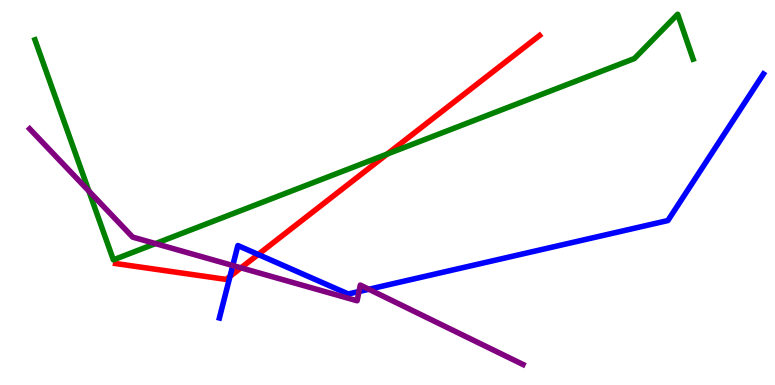[{'lines': ['blue', 'red'], 'intersections': [{'x': 2.97, 'y': 2.82}, {'x': 3.33, 'y': 3.39}]}, {'lines': ['green', 'red'], 'intersections': [{'x': 5.0, 'y': 6.0}]}, {'lines': ['purple', 'red'], 'intersections': [{'x': 3.11, 'y': 3.04}]}, {'lines': ['blue', 'green'], 'intersections': []}, {'lines': ['blue', 'purple'], 'intersections': [{'x': 3.0, 'y': 3.1}, {'x': 4.63, 'y': 2.43}, {'x': 4.76, 'y': 2.49}]}, {'lines': ['green', 'purple'], 'intersections': [{'x': 1.15, 'y': 5.04}, {'x': 2.01, 'y': 3.67}]}]